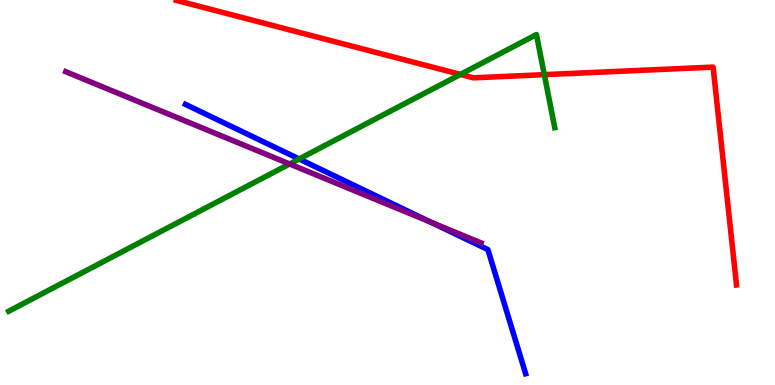[{'lines': ['blue', 'red'], 'intersections': []}, {'lines': ['green', 'red'], 'intersections': [{'x': 5.94, 'y': 8.07}, {'x': 7.02, 'y': 8.06}]}, {'lines': ['purple', 'red'], 'intersections': []}, {'lines': ['blue', 'green'], 'intersections': [{'x': 3.86, 'y': 5.87}]}, {'lines': ['blue', 'purple'], 'intersections': [{'x': 5.56, 'y': 4.23}]}, {'lines': ['green', 'purple'], 'intersections': [{'x': 3.74, 'y': 5.74}]}]